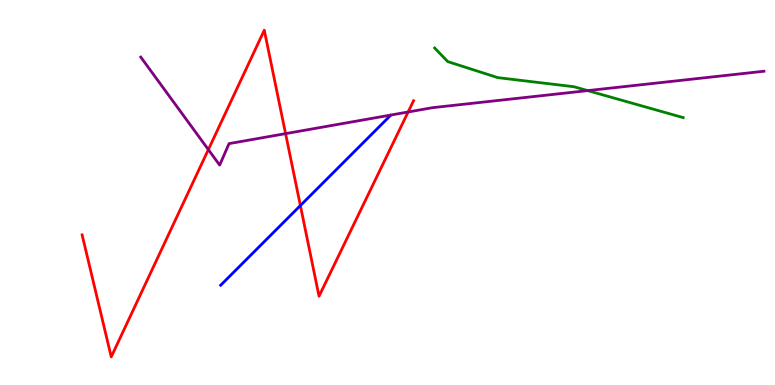[{'lines': ['blue', 'red'], 'intersections': [{'x': 3.88, 'y': 4.66}]}, {'lines': ['green', 'red'], 'intersections': []}, {'lines': ['purple', 'red'], 'intersections': [{'x': 2.69, 'y': 6.11}, {'x': 3.68, 'y': 6.53}, {'x': 5.27, 'y': 7.09}]}, {'lines': ['blue', 'green'], 'intersections': []}, {'lines': ['blue', 'purple'], 'intersections': []}, {'lines': ['green', 'purple'], 'intersections': [{'x': 7.58, 'y': 7.65}]}]